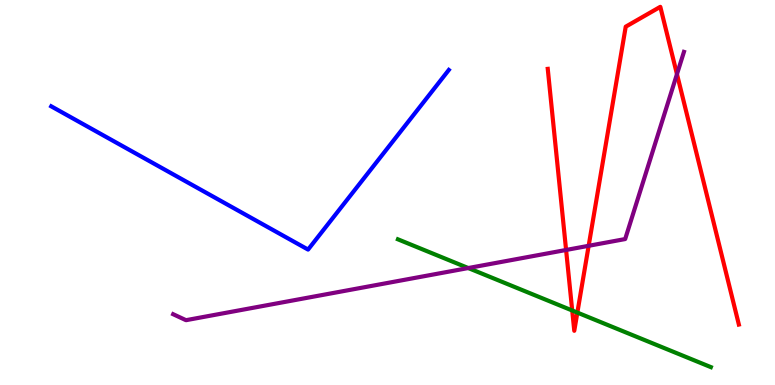[{'lines': ['blue', 'red'], 'intersections': []}, {'lines': ['green', 'red'], 'intersections': [{'x': 7.38, 'y': 1.94}, {'x': 7.45, 'y': 1.88}]}, {'lines': ['purple', 'red'], 'intersections': [{'x': 7.3, 'y': 3.51}, {'x': 7.6, 'y': 3.62}, {'x': 8.73, 'y': 8.07}]}, {'lines': ['blue', 'green'], 'intersections': []}, {'lines': ['blue', 'purple'], 'intersections': []}, {'lines': ['green', 'purple'], 'intersections': [{'x': 6.04, 'y': 3.04}]}]